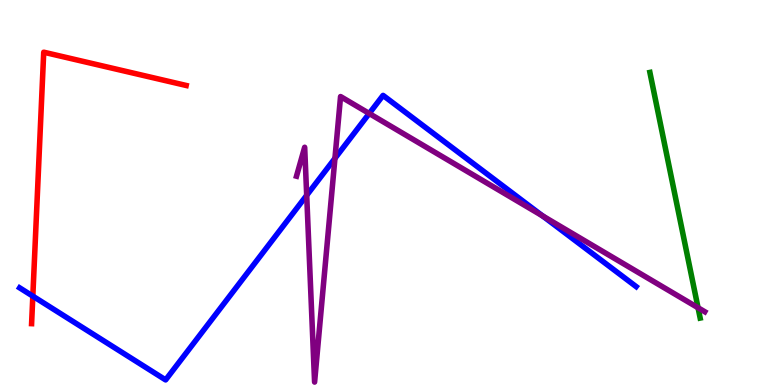[{'lines': ['blue', 'red'], 'intersections': [{'x': 0.424, 'y': 2.31}]}, {'lines': ['green', 'red'], 'intersections': []}, {'lines': ['purple', 'red'], 'intersections': []}, {'lines': ['blue', 'green'], 'intersections': []}, {'lines': ['blue', 'purple'], 'intersections': [{'x': 3.96, 'y': 4.93}, {'x': 4.32, 'y': 5.89}, {'x': 4.76, 'y': 7.05}, {'x': 7.0, 'y': 4.39}]}, {'lines': ['green', 'purple'], 'intersections': [{'x': 9.01, 'y': 2.01}]}]